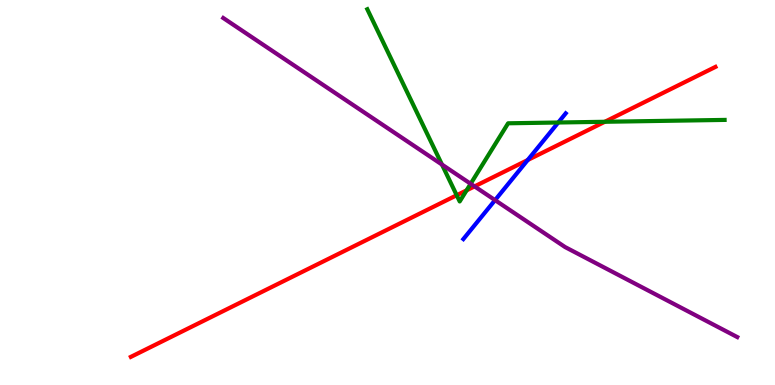[{'lines': ['blue', 'red'], 'intersections': [{'x': 6.81, 'y': 5.84}]}, {'lines': ['green', 'red'], 'intersections': [{'x': 5.89, 'y': 4.93}, {'x': 6.02, 'y': 5.06}, {'x': 7.8, 'y': 6.84}]}, {'lines': ['purple', 'red'], 'intersections': [{'x': 6.12, 'y': 5.16}]}, {'lines': ['blue', 'green'], 'intersections': [{'x': 7.2, 'y': 6.82}]}, {'lines': ['blue', 'purple'], 'intersections': [{'x': 6.39, 'y': 4.8}]}, {'lines': ['green', 'purple'], 'intersections': [{'x': 5.7, 'y': 5.73}, {'x': 6.07, 'y': 5.23}]}]